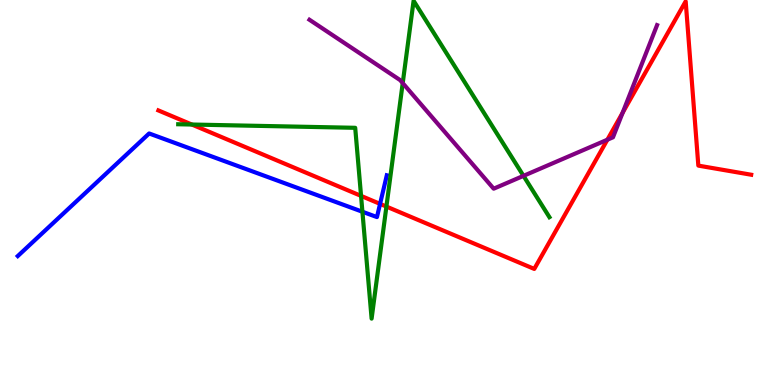[{'lines': ['blue', 'red'], 'intersections': [{'x': 4.9, 'y': 4.7}]}, {'lines': ['green', 'red'], 'intersections': [{'x': 2.48, 'y': 6.77}, {'x': 4.66, 'y': 4.91}, {'x': 4.99, 'y': 4.63}]}, {'lines': ['purple', 'red'], 'intersections': [{'x': 7.84, 'y': 6.37}, {'x': 8.03, 'y': 7.07}]}, {'lines': ['blue', 'green'], 'intersections': [{'x': 4.68, 'y': 4.5}]}, {'lines': ['blue', 'purple'], 'intersections': []}, {'lines': ['green', 'purple'], 'intersections': [{'x': 5.2, 'y': 7.84}, {'x': 6.75, 'y': 5.43}]}]